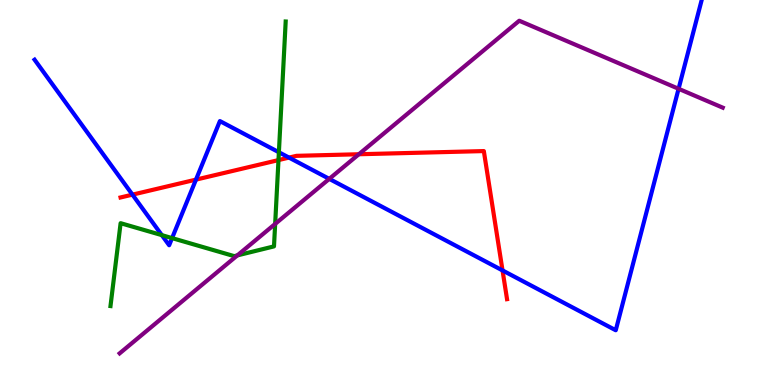[{'lines': ['blue', 'red'], 'intersections': [{'x': 1.71, 'y': 4.94}, {'x': 2.53, 'y': 5.33}, {'x': 3.73, 'y': 5.91}, {'x': 6.48, 'y': 2.98}]}, {'lines': ['green', 'red'], 'intersections': [{'x': 3.59, 'y': 5.84}]}, {'lines': ['purple', 'red'], 'intersections': [{'x': 4.63, 'y': 5.99}]}, {'lines': ['blue', 'green'], 'intersections': [{'x': 2.09, 'y': 3.89}, {'x': 2.22, 'y': 3.82}, {'x': 3.6, 'y': 6.05}]}, {'lines': ['blue', 'purple'], 'intersections': [{'x': 4.25, 'y': 5.35}, {'x': 8.76, 'y': 7.69}]}, {'lines': ['green', 'purple'], 'intersections': [{'x': 3.06, 'y': 3.37}, {'x': 3.55, 'y': 4.18}]}]